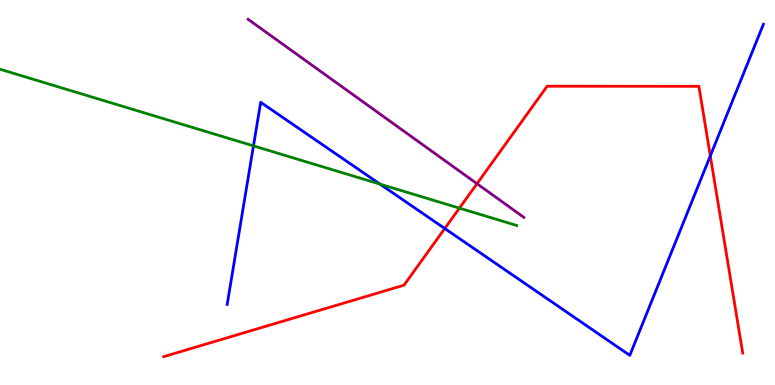[{'lines': ['blue', 'red'], 'intersections': [{'x': 5.74, 'y': 4.06}, {'x': 9.17, 'y': 5.95}]}, {'lines': ['green', 'red'], 'intersections': [{'x': 5.93, 'y': 4.59}]}, {'lines': ['purple', 'red'], 'intersections': [{'x': 6.15, 'y': 5.23}]}, {'lines': ['blue', 'green'], 'intersections': [{'x': 3.27, 'y': 6.21}, {'x': 4.9, 'y': 5.22}]}, {'lines': ['blue', 'purple'], 'intersections': []}, {'lines': ['green', 'purple'], 'intersections': []}]